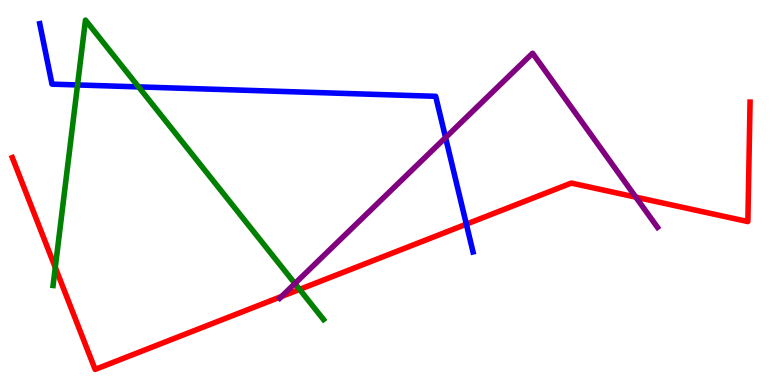[{'lines': ['blue', 'red'], 'intersections': [{'x': 6.02, 'y': 4.18}]}, {'lines': ['green', 'red'], 'intersections': [{'x': 0.713, 'y': 3.05}, {'x': 3.87, 'y': 2.48}]}, {'lines': ['purple', 'red'], 'intersections': [{'x': 3.63, 'y': 2.3}, {'x': 8.2, 'y': 4.88}]}, {'lines': ['blue', 'green'], 'intersections': [{'x': 1.0, 'y': 7.79}, {'x': 1.79, 'y': 7.74}]}, {'lines': ['blue', 'purple'], 'intersections': [{'x': 5.75, 'y': 6.43}]}, {'lines': ['green', 'purple'], 'intersections': [{'x': 3.81, 'y': 2.64}]}]